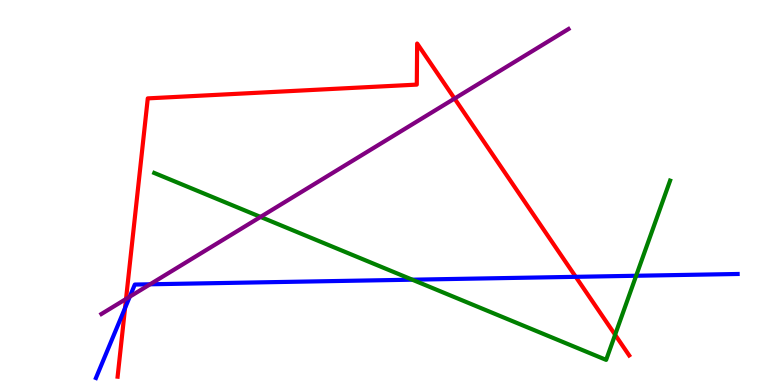[{'lines': ['blue', 'red'], 'intersections': [{'x': 1.61, 'y': 2.0}, {'x': 7.43, 'y': 2.81}]}, {'lines': ['green', 'red'], 'intersections': [{'x': 7.94, 'y': 1.31}]}, {'lines': ['purple', 'red'], 'intersections': [{'x': 1.63, 'y': 2.23}, {'x': 5.87, 'y': 7.44}]}, {'lines': ['blue', 'green'], 'intersections': [{'x': 5.32, 'y': 2.74}, {'x': 8.21, 'y': 2.84}]}, {'lines': ['blue', 'purple'], 'intersections': [{'x': 1.67, 'y': 2.29}, {'x': 1.94, 'y': 2.62}]}, {'lines': ['green', 'purple'], 'intersections': [{'x': 3.36, 'y': 4.37}]}]